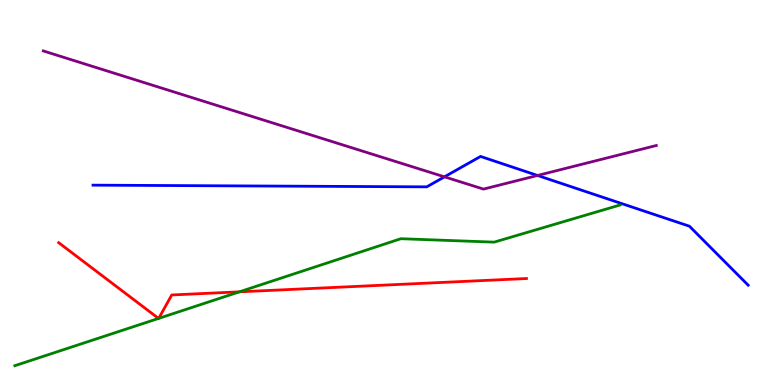[{'lines': ['blue', 'red'], 'intersections': []}, {'lines': ['green', 'red'], 'intersections': [{'x': 2.05, 'y': 1.73}, {'x': 2.05, 'y': 1.73}, {'x': 3.09, 'y': 2.42}]}, {'lines': ['purple', 'red'], 'intersections': []}, {'lines': ['blue', 'green'], 'intersections': []}, {'lines': ['blue', 'purple'], 'intersections': [{'x': 5.74, 'y': 5.41}, {'x': 6.94, 'y': 5.44}]}, {'lines': ['green', 'purple'], 'intersections': []}]